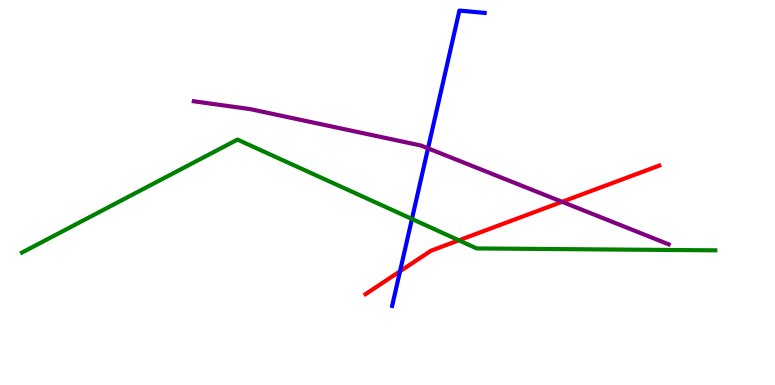[{'lines': ['blue', 'red'], 'intersections': [{'x': 5.16, 'y': 2.95}]}, {'lines': ['green', 'red'], 'intersections': [{'x': 5.92, 'y': 3.76}]}, {'lines': ['purple', 'red'], 'intersections': [{'x': 7.25, 'y': 4.76}]}, {'lines': ['blue', 'green'], 'intersections': [{'x': 5.32, 'y': 4.31}]}, {'lines': ['blue', 'purple'], 'intersections': [{'x': 5.52, 'y': 6.15}]}, {'lines': ['green', 'purple'], 'intersections': []}]